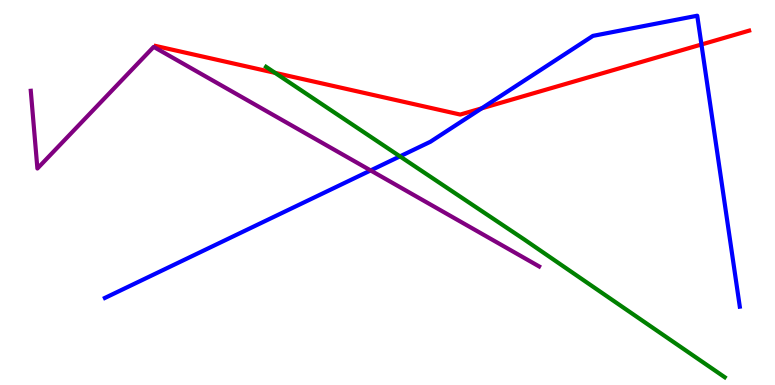[{'lines': ['blue', 'red'], 'intersections': [{'x': 6.22, 'y': 7.19}, {'x': 9.05, 'y': 8.84}]}, {'lines': ['green', 'red'], 'intersections': [{'x': 3.55, 'y': 8.11}]}, {'lines': ['purple', 'red'], 'intersections': []}, {'lines': ['blue', 'green'], 'intersections': [{'x': 5.16, 'y': 5.94}]}, {'lines': ['blue', 'purple'], 'intersections': [{'x': 4.78, 'y': 5.57}]}, {'lines': ['green', 'purple'], 'intersections': []}]